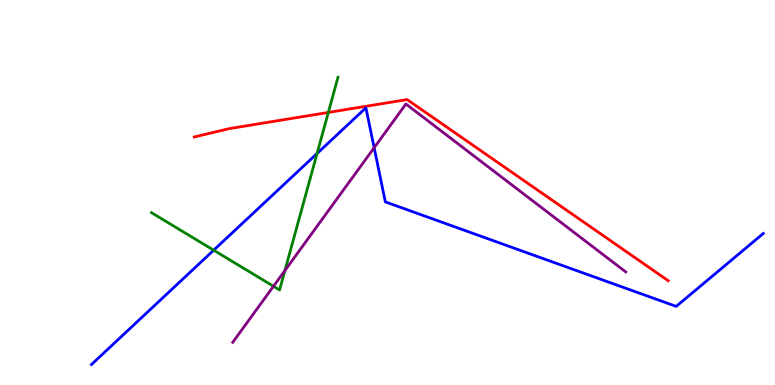[{'lines': ['blue', 'red'], 'intersections': []}, {'lines': ['green', 'red'], 'intersections': [{'x': 4.24, 'y': 7.08}]}, {'lines': ['purple', 'red'], 'intersections': []}, {'lines': ['blue', 'green'], 'intersections': [{'x': 2.76, 'y': 3.5}, {'x': 4.09, 'y': 6.01}]}, {'lines': ['blue', 'purple'], 'intersections': [{'x': 4.83, 'y': 6.16}]}, {'lines': ['green', 'purple'], 'intersections': [{'x': 3.53, 'y': 2.56}, {'x': 3.68, 'y': 2.97}]}]